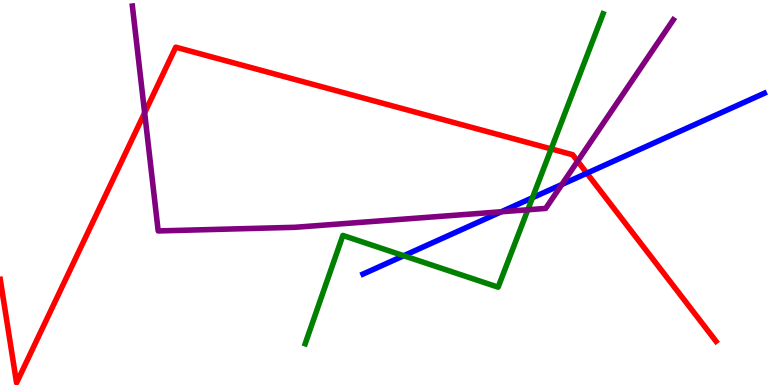[{'lines': ['blue', 'red'], 'intersections': [{'x': 7.57, 'y': 5.5}]}, {'lines': ['green', 'red'], 'intersections': [{'x': 7.11, 'y': 6.13}]}, {'lines': ['purple', 'red'], 'intersections': [{'x': 1.87, 'y': 7.07}, {'x': 7.45, 'y': 5.81}]}, {'lines': ['blue', 'green'], 'intersections': [{'x': 5.21, 'y': 3.36}, {'x': 6.87, 'y': 4.86}]}, {'lines': ['blue', 'purple'], 'intersections': [{'x': 6.47, 'y': 4.5}, {'x': 7.25, 'y': 5.21}]}, {'lines': ['green', 'purple'], 'intersections': [{'x': 6.81, 'y': 4.55}]}]